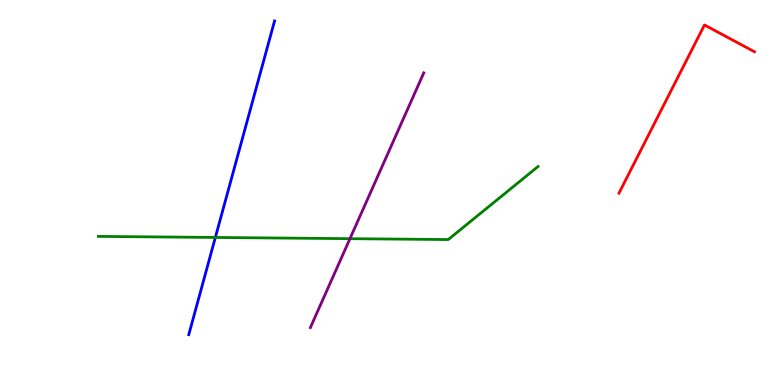[{'lines': ['blue', 'red'], 'intersections': []}, {'lines': ['green', 'red'], 'intersections': []}, {'lines': ['purple', 'red'], 'intersections': []}, {'lines': ['blue', 'green'], 'intersections': [{'x': 2.78, 'y': 3.83}]}, {'lines': ['blue', 'purple'], 'intersections': []}, {'lines': ['green', 'purple'], 'intersections': [{'x': 4.52, 'y': 3.8}]}]